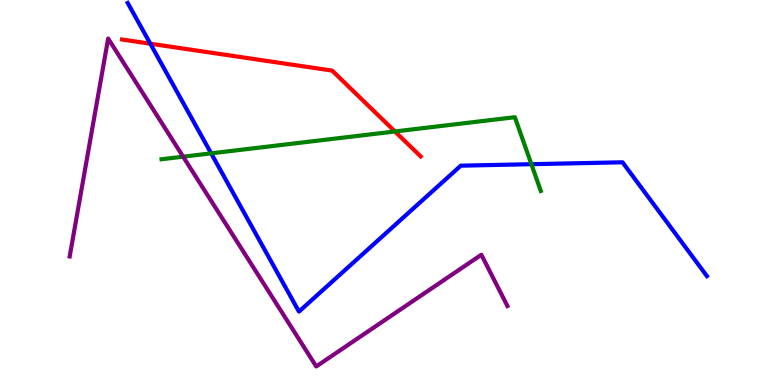[{'lines': ['blue', 'red'], 'intersections': [{'x': 1.94, 'y': 8.87}]}, {'lines': ['green', 'red'], 'intersections': [{'x': 5.1, 'y': 6.59}]}, {'lines': ['purple', 'red'], 'intersections': []}, {'lines': ['blue', 'green'], 'intersections': [{'x': 2.72, 'y': 6.02}, {'x': 6.86, 'y': 5.74}]}, {'lines': ['blue', 'purple'], 'intersections': []}, {'lines': ['green', 'purple'], 'intersections': [{'x': 2.36, 'y': 5.93}]}]